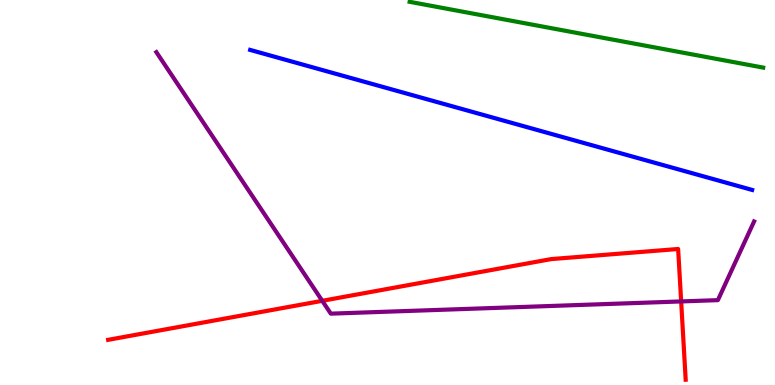[{'lines': ['blue', 'red'], 'intersections': []}, {'lines': ['green', 'red'], 'intersections': []}, {'lines': ['purple', 'red'], 'intersections': [{'x': 4.16, 'y': 2.19}, {'x': 8.79, 'y': 2.17}]}, {'lines': ['blue', 'green'], 'intersections': []}, {'lines': ['blue', 'purple'], 'intersections': []}, {'lines': ['green', 'purple'], 'intersections': []}]